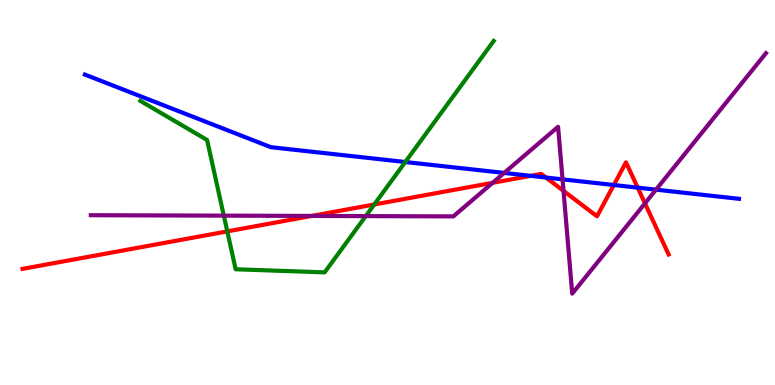[{'lines': ['blue', 'red'], 'intersections': [{'x': 6.85, 'y': 5.43}, {'x': 7.04, 'y': 5.39}, {'x': 7.92, 'y': 5.19}, {'x': 8.23, 'y': 5.13}]}, {'lines': ['green', 'red'], 'intersections': [{'x': 2.93, 'y': 3.99}, {'x': 4.83, 'y': 4.69}]}, {'lines': ['purple', 'red'], 'intersections': [{'x': 4.02, 'y': 4.39}, {'x': 6.36, 'y': 5.25}, {'x': 7.27, 'y': 5.04}, {'x': 8.32, 'y': 4.72}]}, {'lines': ['blue', 'green'], 'intersections': [{'x': 5.23, 'y': 5.79}]}, {'lines': ['blue', 'purple'], 'intersections': [{'x': 6.51, 'y': 5.51}, {'x': 7.26, 'y': 5.34}, {'x': 8.46, 'y': 5.07}]}, {'lines': ['green', 'purple'], 'intersections': [{'x': 2.89, 'y': 4.4}, {'x': 4.72, 'y': 4.39}]}]